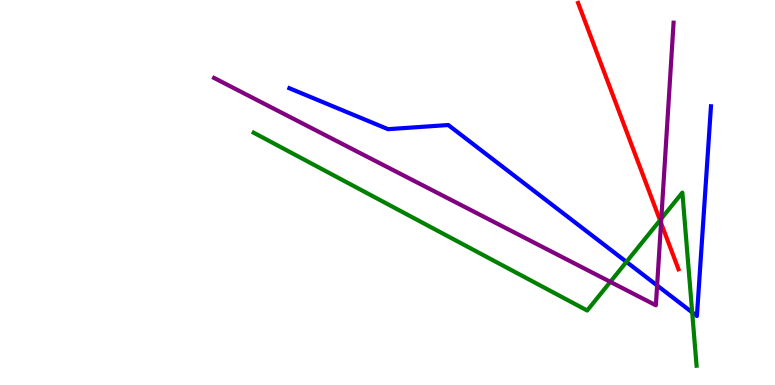[{'lines': ['blue', 'red'], 'intersections': []}, {'lines': ['green', 'red'], 'intersections': [{'x': 8.52, 'y': 4.28}]}, {'lines': ['purple', 'red'], 'intersections': [{'x': 8.53, 'y': 4.21}]}, {'lines': ['blue', 'green'], 'intersections': [{'x': 8.08, 'y': 3.2}, {'x': 8.93, 'y': 1.89}]}, {'lines': ['blue', 'purple'], 'intersections': [{'x': 8.48, 'y': 2.59}]}, {'lines': ['green', 'purple'], 'intersections': [{'x': 7.88, 'y': 2.68}, {'x': 8.53, 'y': 4.32}]}]